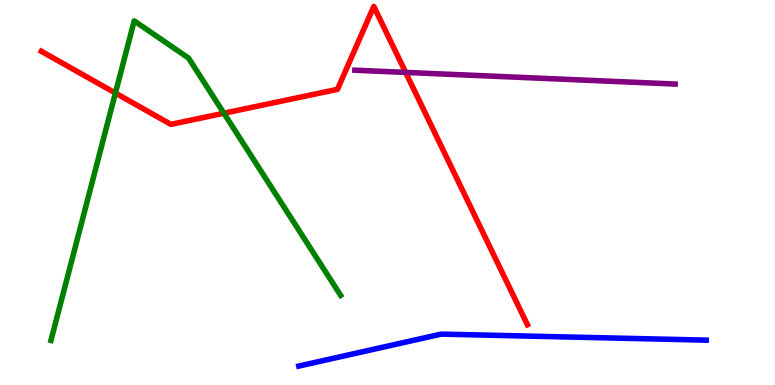[{'lines': ['blue', 'red'], 'intersections': []}, {'lines': ['green', 'red'], 'intersections': [{'x': 1.49, 'y': 7.58}, {'x': 2.89, 'y': 7.06}]}, {'lines': ['purple', 'red'], 'intersections': [{'x': 5.23, 'y': 8.12}]}, {'lines': ['blue', 'green'], 'intersections': []}, {'lines': ['blue', 'purple'], 'intersections': []}, {'lines': ['green', 'purple'], 'intersections': []}]